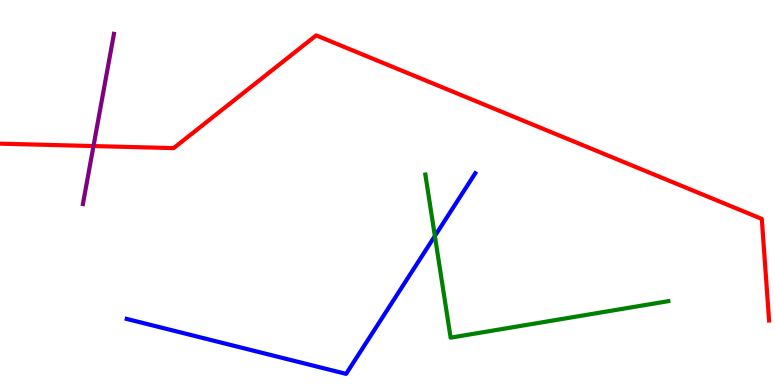[{'lines': ['blue', 'red'], 'intersections': []}, {'lines': ['green', 'red'], 'intersections': []}, {'lines': ['purple', 'red'], 'intersections': [{'x': 1.21, 'y': 6.21}]}, {'lines': ['blue', 'green'], 'intersections': [{'x': 5.61, 'y': 3.87}]}, {'lines': ['blue', 'purple'], 'intersections': []}, {'lines': ['green', 'purple'], 'intersections': []}]